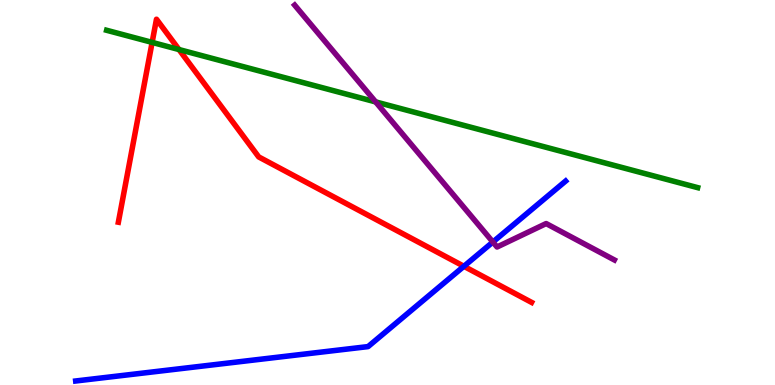[{'lines': ['blue', 'red'], 'intersections': [{'x': 5.99, 'y': 3.08}]}, {'lines': ['green', 'red'], 'intersections': [{'x': 1.96, 'y': 8.9}, {'x': 2.31, 'y': 8.71}]}, {'lines': ['purple', 'red'], 'intersections': []}, {'lines': ['blue', 'green'], 'intersections': []}, {'lines': ['blue', 'purple'], 'intersections': [{'x': 6.36, 'y': 3.71}]}, {'lines': ['green', 'purple'], 'intersections': [{'x': 4.85, 'y': 7.35}]}]